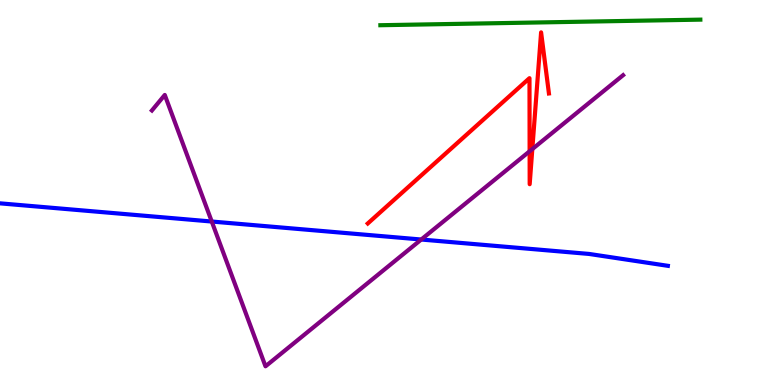[{'lines': ['blue', 'red'], 'intersections': []}, {'lines': ['green', 'red'], 'intersections': []}, {'lines': ['purple', 'red'], 'intersections': [{'x': 6.83, 'y': 6.07}, {'x': 6.87, 'y': 6.13}]}, {'lines': ['blue', 'green'], 'intersections': []}, {'lines': ['blue', 'purple'], 'intersections': [{'x': 2.73, 'y': 4.25}, {'x': 5.44, 'y': 3.78}]}, {'lines': ['green', 'purple'], 'intersections': []}]